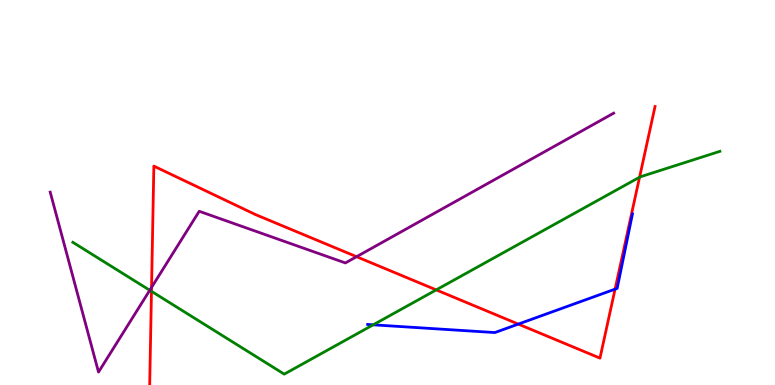[{'lines': ['blue', 'red'], 'intersections': [{'x': 6.69, 'y': 1.58}, {'x': 7.94, 'y': 2.49}]}, {'lines': ['green', 'red'], 'intersections': [{'x': 1.95, 'y': 2.43}, {'x': 5.63, 'y': 2.47}, {'x': 8.25, 'y': 5.4}]}, {'lines': ['purple', 'red'], 'intersections': [{'x': 1.96, 'y': 2.53}, {'x': 4.6, 'y': 3.33}]}, {'lines': ['blue', 'green'], 'intersections': [{'x': 4.82, 'y': 1.56}]}, {'lines': ['blue', 'purple'], 'intersections': []}, {'lines': ['green', 'purple'], 'intersections': [{'x': 1.93, 'y': 2.46}]}]